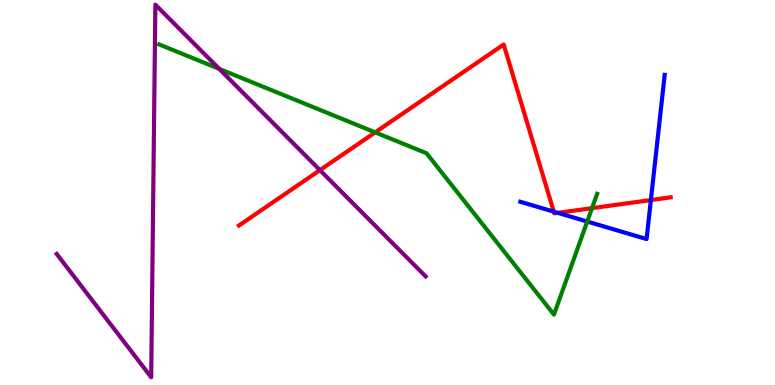[{'lines': ['blue', 'red'], 'intersections': [{'x': 7.15, 'y': 4.5}, {'x': 7.2, 'y': 4.47}, {'x': 8.4, 'y': 4.8}]}, {'lines': ['green', 'red'], 'intersections': [{'x': 4.84, 'y': 6.56}, {'x': 7.64, 'y': 4.59}]}, {'lines': ['purple', 'red'], 'intersections': [{'x': 4.13, 'y': 5.58}]}, {'lines': ['blue', 'green'], 'intersections': [{'x': 7.58, 'y': 4.25}]}, {'lines': ['blue', 'purple'], 'intersections': []}, {'lines': ['green', 'purple'], 'intersections': [{'x': 2.83, 'y': 8.21}]}]